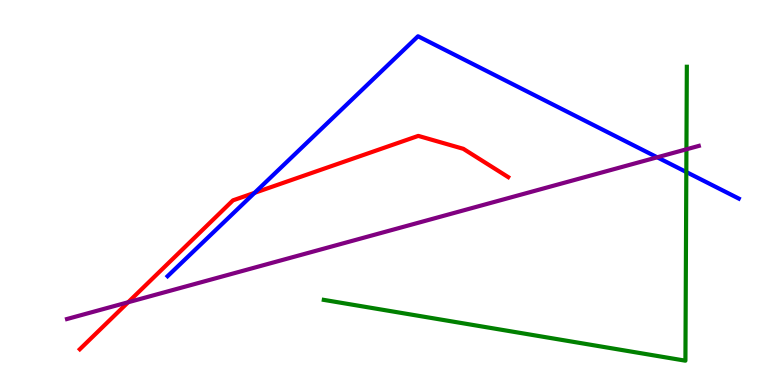[{'lines': ['blue', 'red'], 'intersections': [{'x': 3.29, 'y': 4.99}]}, {'lines': ['green', 'red'], 'intersections': []}, {'lines': ['purple', 'red'], 'intersections': [{'x': 1.65, 'y': 2.15}]}, {'lines': ['blue', 'green'], 'intersections': [{'x': 8.86, 'y': 5.53}]}, {'lines': ['blue', 'purple'], 'intersections': [{'x': 8.48, 'y': 5.91}]}, {'lines': ['green', 'purple'], 'intersections': [{'x': 8.86, 'y': 6.12}]}]